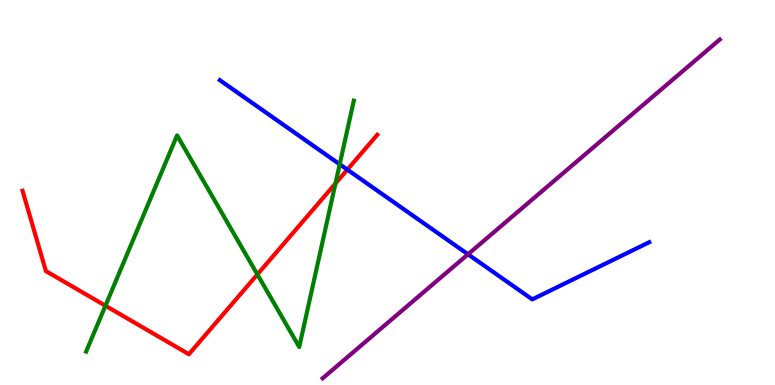[{'lines': ['blue', 'red'], 'intersections': [{'x': 4.48, 'y': 5.59}]}, {'lines': ['green', 'red'], 'intersections': [{'x': 1.36, 'y': 2.06}, {'x': 3.32, 'y': 2.87}, {'x': 4.33, 'y': 5.23}]}, {'lines': ['purple', 'red'], 'intersections': []}, {'lines': ['blue', 'green'], 'intersections': [{'x': 4.38, 'y': 5.73}]}, {'lines': ['blue', 'purple'], 'intersections': [{'x': 6.04, 'y': 3.4}]}, {'lines': ['green', 'purple'], 'intersections': []}]